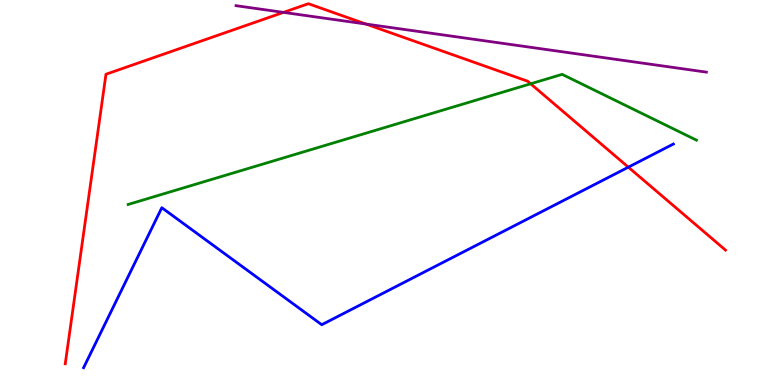[{'lines': ['blue', 'red'], 'intersections': [{'x': 8.11, 'y': 5.66}]}, {'lines': ['green', 'red'], 'intersections': [{'x': 6.85, 'y': 7.82}]}, {'lines': ['purple', 'red'], 'intersections': [{'x': 3.66, 'y': 9.68}, {'x': 4.72, 'y': 9.38}]}, {'lines': ['blue', 'green'], 'intersections': []}, {'lines': ['blue', 'purple'], 'intersections': []}, {'lines': ['green', 'purple'], 'intersections': []}]